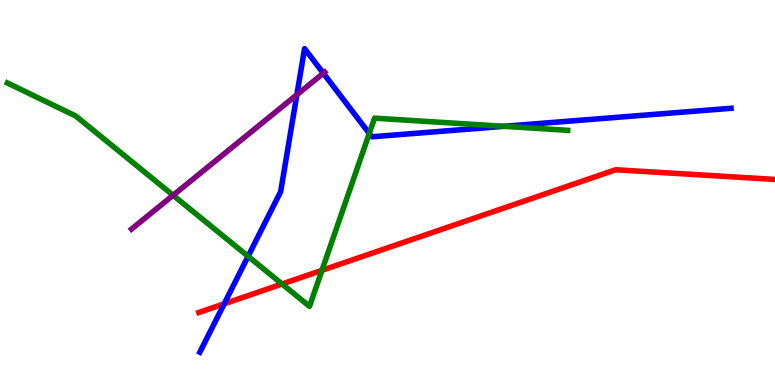[{'lines': ['blue', 'red'], 'intersections': [{'x': 2.89, 'y': 2.11}]}, {'lines': ['green', 'red'], 'intersections': [{'x': 3.64, 'y': 2.62}, {'x': 4.15, 'y': 2.98}]}, {'lines': ['purple', 'red'], 'intersections': []}, {'lines': ['blue', 'green'], 'intersections': [{'x': 3.2, 'y': 3.34}, {'x': 4.76, 'y': 6.53}, {'x': 6.5, 'y': 6.72}]}, {'lines': ['blue', 'purple'], 'intersections': [{'x': 3.83, 'y': 7.54}, {'x': 4.17, 'y': 8.1}]}, {'lines': ['green', 'purple'], 'intersections': [{'x': 2.23, 'y': 4.93}]}]